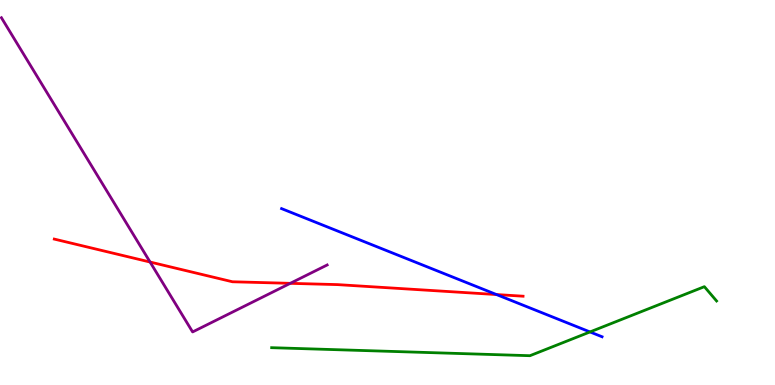[{'lines': ['blue', 'red'], 'intersections': [{'x': 6.41, 'y': 2.35}]}, {'lines': ['green', 'red'], 'intersections': []}, {'lines': ['purple', 'red'], 'intersections': [{'x': 1.94, 'y': 3.19}, {'x': 3.75, 'y': 2.64}]}, {'lines': ['blue', 'green'], 'intersections': [{'x': 7.61, 'y': 1.38}]}, {'lines': ['blue', 'purple'], 'intersections': []}, {'lines': ['green', 'purple'], 'intersections': []}]